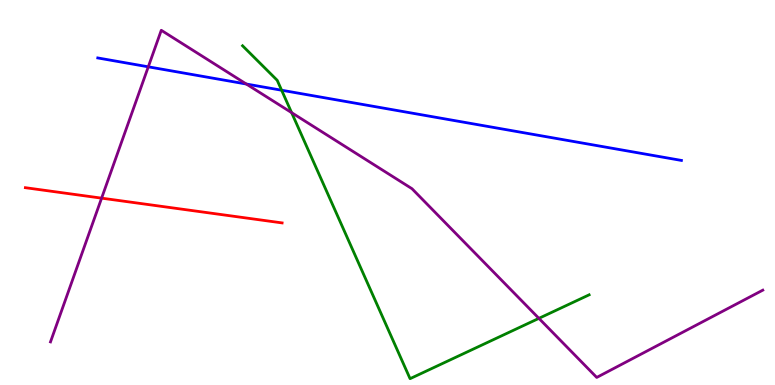[{'lines': ['blue', 'red'], 'intersections': []}, {'lines': ['green', 'red'], 'intersections': []}, {'lines': ['purple', 'red'], 'intersections': [{'x': 1.31, 'y': 4.85}]}, {'lines': ['blue', 'green'], 'intersections': [{'x': 3.63, 'y': 7.66}]}, {'lines': ['blue', 'purple'], 'intersections': [{'x': 1.91, 'y': 8.26}, {'x': 3.18, 'y': 7.82}]}, {'lines': ['green', 'purple'], 'intersections': [{'x': 3.76, 'y': 7.07}, {'x': 6.95, 'y': 1.73}]}]